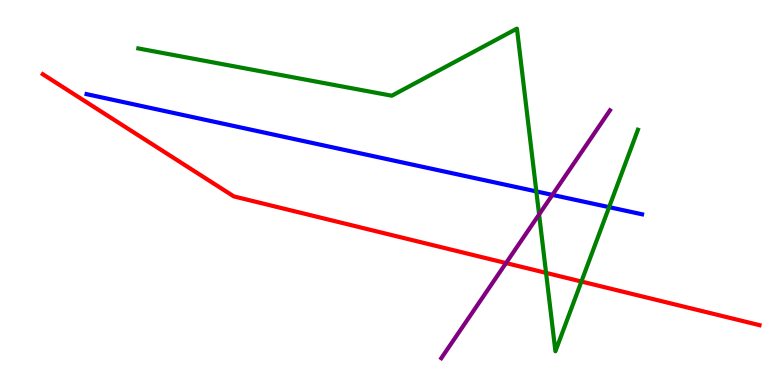[{'lines': ['blue', 'red'], 'intersections': []}, {'lines': ['green', 'red'], 'intersections': [{'x': 7.05, 'y': 2.91}, {'x': 7.5, 'y': 2.69}]}, {'lines': ['purple', 'red'], 'intersections': [{'x': 6.53, 'y': 3.17}]}, {'lines': ['blue', 'green'], 'intersections': [{'x': 6.92, 'y': 5.03}, {'x': 7.86, 'y': 4.62}]}, {'lines': ['blue', 'purple'], 'intersections': [{'x': 7.13, 'y': 4.94}]}, {'lines': ['green', 'purple'], 'intersections': [{'x': 6.96, 'y': 4.43}]}]